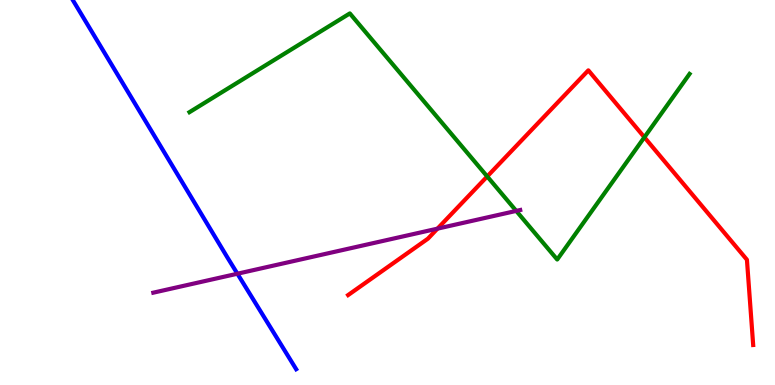[{'lines': ['blue', 'red'], 'intersections': []}, {'lines': ['green', 'red'], 'intersections': [{'x': 6.29, 'y': 5.42}, {'x': 8.31, 'y': 6.43}]}, {'lines': ['purple', 'red'], 'intersections': [{'x': 5.64, 'y': 4.06}]}, {'lines': ['blue', 'green'], 'intersections': []}, {'lines': ['blue', 'purple'], 'intersections': [{'x': 3.06, 'y': 2.89}]}, {'lines': ['green', 'purple'], 'intersections': [{'x': 6.66, 'y': 4.52}]}]